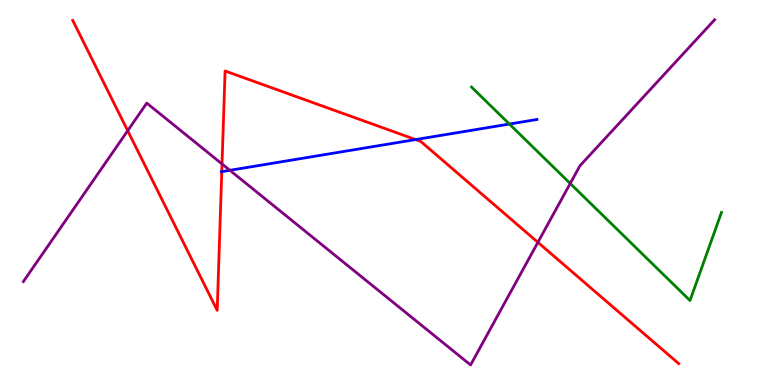[{'lines': ['blue', 'red'], 'intersections': [{'x': 2.86, 'y': 5.54}, {'x': 5.36, 'y': 6.37}]}, {'lines': ['green', 'red'], 'intersections': []}, {'lines': ['purple', 'red'], 'intersections': [{'x': 1.65, 'y': 6.6}, {'x': 2.86, 'y': 5.74}, {'x': 6.94, 'y': 3.71}]}, {'lines': ['blue', 'green'], 'intersections': [{'x': 6.57, 'y': 6.78}]}, {'lines': ['blue', 'purple'], 'intersections': [{'x': 2.97, 'y': 5.58}]}, {'lines': ['green', 'purple'], 'intersections': [{'x': 7.36, 'y': 5.23}]}]